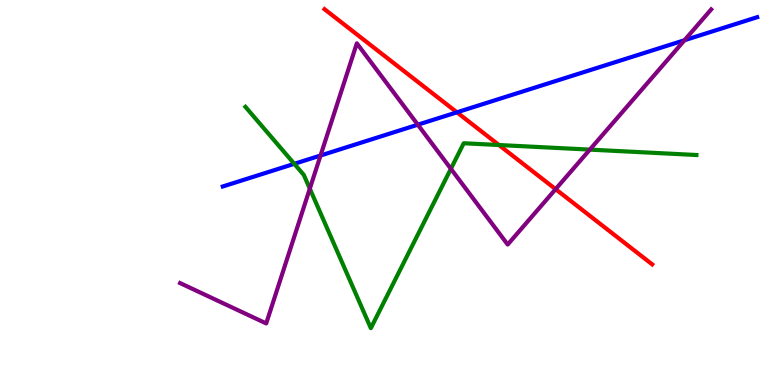[{'lines': ['blue', 'red'], 'intersections': [{'x': 5.9, 'y': 7.08}]}, {'lines': ['green', 'red'], 'intersections': [{'x': 6.44, 'y': 6.23}]}, {'lines': ['purple', 'red'], 'intersections': [{'x': 7.17, 'y': 5.09}]}, {'lines': ['blue', 'green'], 'intersections': [{'x': 3.8, 'y': 5.74}]}, {'lines': ['blue', 'purple'], 'intersections': [{'x': 4.14, 'y': 5.96}, {'x': 5.39, 'y': 6.76}, {'x': 8.83, 'y': 8.96}]}, {'lines': ['green', 'purple'], 'intersections': [{'x': 4.0, 'y': 5.1}, {'x': 5.82, 'y': 5.62}, {'x': 7.61, 'y': 6.11}]}]